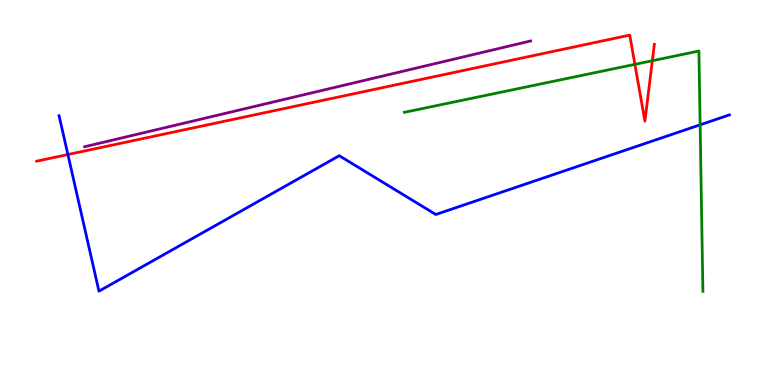[{'lines': ['blue', 'red'], 'intersections': [{'x': 0.876, 'y': 5.99}]}, {'lines': ['green', 'red'], 'intersections': [{'x': 8.19, 'y': 8.33}, {'x': 8.42, 'y': 8.42}]}, {'lines': ['purple', 'red'], 'intersections': []}, {'lines': ['blue', 'green'], 'intersections': [{'x': 9.03, 'y': 6.76}]}, {'lines': ['blue', 'purple'], 'intersections': []}, {'lines': ['green', 'purple'], 'intersections': []}]